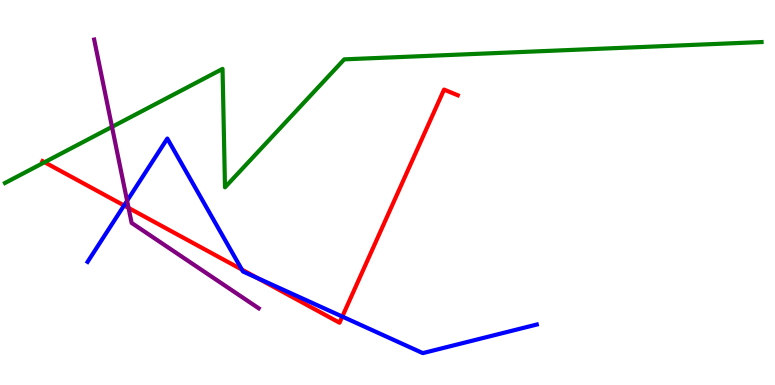[{'lines': ['blue', 'red'], 'intersections': [{'x': 1.6, 'y': 4.66}, {'x': 3.12, 'y': 3.0}, {'x': 3.32, 'y': 2.78}, {'x': 4.42, 'y': 1.78}]}, {'lines': ['green', 'red'], 'intersections': [{'x': 0.575, 'y': 5.79}]}, {'lines': ['purple', 'red'], 'intersections': [{'x': 1.66, 'y': 4.6}]}, {'lines': ['blue', 'green'], 'intersections': []}, {'lines': ['blue', 'purple'], 'intersections': [{'x': 1.64, 'y': 4.79}]}, {'lines': ['green', 'purple'], 'intersections': [{'x': 1.45, 'y': 6.7}]}]